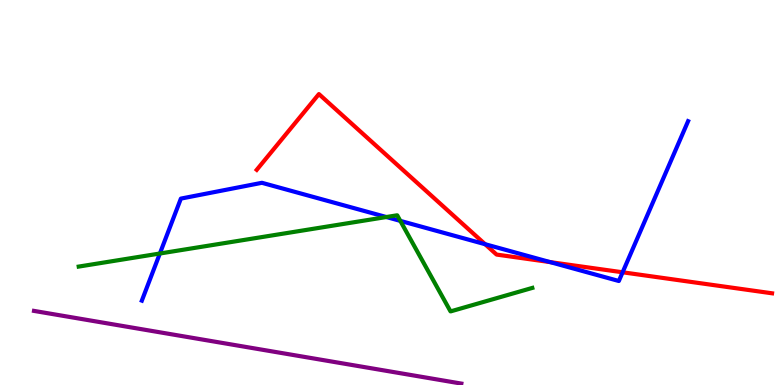[{'lines': ['blue', 'red'], 'intersections': [{'x': 6.26, 'y': 3.66}, {'x': 7.1, 'y': 3.19}, {'x': 8.03, 'y': 2.93}]}, {'lines': ['green', 'red'], 'intersections': []}, {'lines': ['purple', 'red'], 'intersections': []}, {'lines': ['blue', 'green'], 'intersections': [{'x': 2.06, 'y': 3.42}, {'x': 4.98, 'y': 4.36}, {'x': 5.17, 'y': 4.26}]}, {'lines': ['blue', 'purple'], 'intersections': []}, {'lines': ['green', 'purple'], 'intersections': []}]